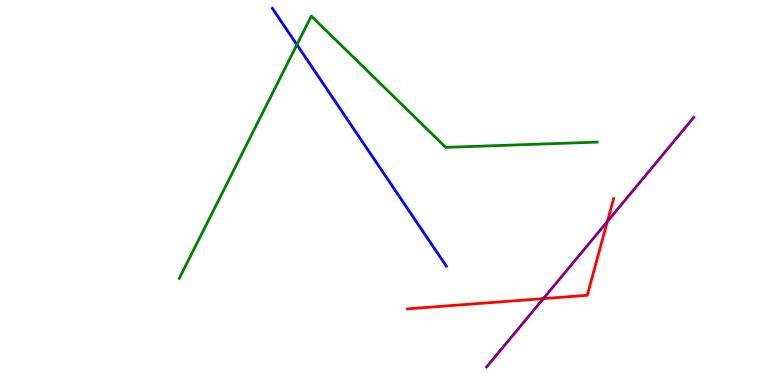[{'lines': ['blue', 'red'], 'intersections': []}, {'lines': ['green', 'red'], 'intersections': []}, {'lines': ['purple', 'red'], 'intersections': [{'x': 7.01, 'y': 2.24}, {'x': 7.84, 'y': 4.25}]}, {'lines': ['blue', 'green'], 'intersections': [{'x': 3.83, 'y': 8.84}]}, {'lines': ['blue', 'purple'], 'intersections': []}, {'lines': ['green', 'purple'], 'intersections': []}]